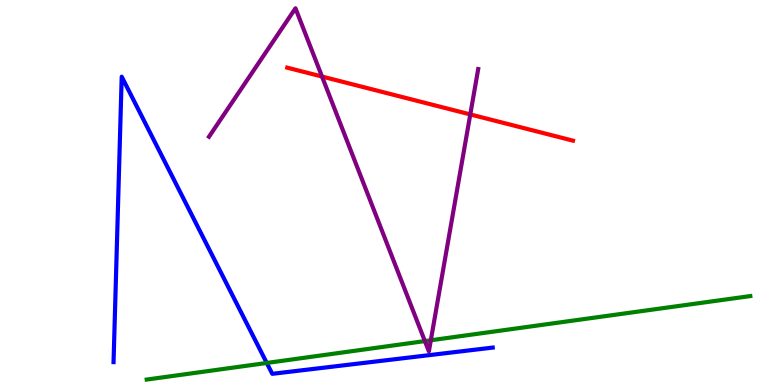[{'lines': ['blue', 'red'], 'intersections': []}, {'lines': ['green', 'red'], 'intersections': []}, {'lines': ['purple', 'red'], 'intersections': [{'x': 4.16, 'y': 8.01}, {'x': 6.07, 'y': 7.03}]}, {'lines': ['blue', 'green'], 'intersections': [{'x': 3.44, 'y': 0.573}]}, {'lines': ['blue', 'purple'], 'intersections': []}, {'lines': ['green', 'purple'], 'intersections': [{'x': 5.48, 'y': 1.14}, {'x': 5.56, 'y': 1.16}]}]